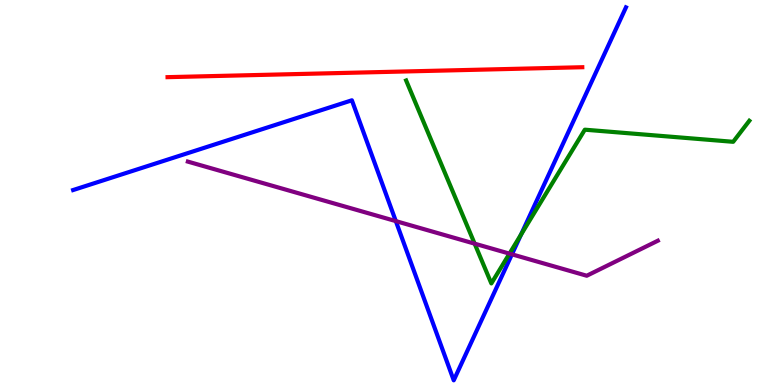[{'lines': ['blue', 'red'], 'intersections': []}, {'lines': ['green', 'red'], 'intersections': []}, {'lines': ['purple', 'red'], 'intersections': []}, {'lines': ['blue', 'green'], 'intersections': [{'x': 6.72, 'y': 3.91}]}, {'lines': ['blue', 'purple'], 'intersections': [{'x': 5.11, 'y': 4.26}, {'x': 6.61, 'y': 3.39}]}, {'lines': ['green', 'purple'], 'intersections': [{'x': 6.12, 'y': 3.67}, {'x': 6.57, 'y': 3.41}]}]